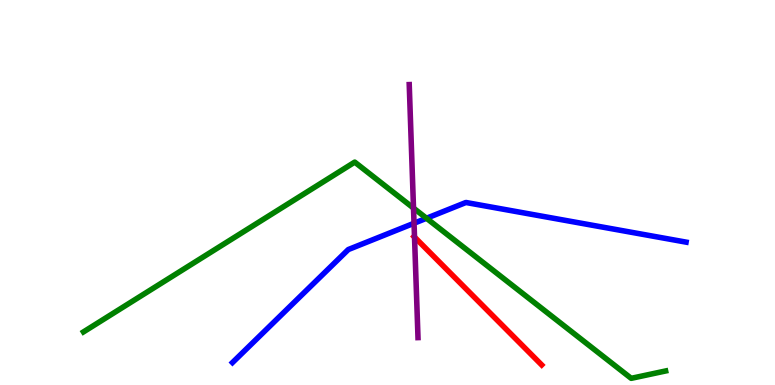[{'lines': ['blue', 'red'], 'intersections': []}, {'lines': ['green', 'red'], 'intersections': []}, {'lines': ['purple', 'red'], 'intersections': [{'x': 5.35, 'y': 3.84}]}, {'lines': ['blue', 'green'], 'intersections': [{'x': 5.5, 'y': 4.33}]}, {'lines': ['blue', 'purple'], 'intersections': [{'x': 5.34, 'y': 4.2}]}, {'lines': ['green', 'purple'], 'intersections': [{'x': 5.34, 'y': 4.6}]}]